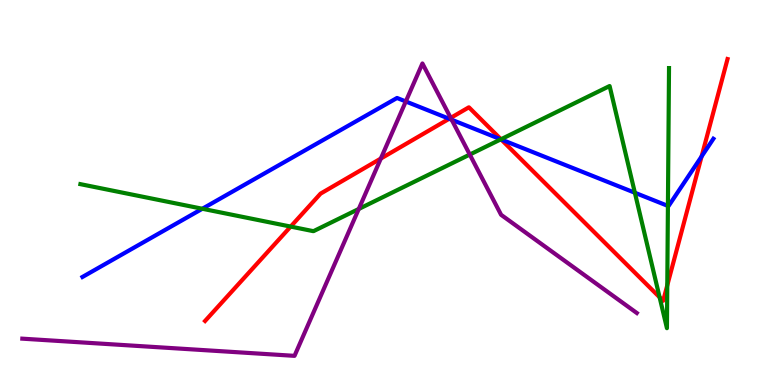[{'lines': ['blue', 'red'], 'intersections': [{'x': 5.8, 'y': 6.92}, {'x': 6.47, 'y': 6.38}, {'x': 9.05, 'y': 5.94}]}, {'lines': ['green', 'red'], 'intersections': [{'x': 3.75, 'y': 4.11}, {'x': 6.46, 'y': 6.38}, {'x': 8.51, 'y': 2.28}, {'x': 8.61, 'y': 2.59}]}, {'lines': ['purple', 'red'], 'intersections': [{'x': 4.91, 'y': 5.88}, {'x': 5.82, 'y': 6.94}]}, {'lines': ['blue', 'green'], 'intersections': [{'x': 2.61, 'y': 4.58}, {'x': 6.46, 'y': 6.38}, {'x': 8.19, 'y': 4.99}, {'x': 8.62, 'y': 4.65}]}, {'lines': ['blue', 'purple'], 'intersections': [{'x': 5.24, 'y': 7.36}, {'x': 5.83, 'y': 6.89}]}, {'lines': ['green', 'purple'], 'intersections': [{'x': 4.63, 'y': 4.57}, {'x': 6.06, 'y': 5.99}]}]